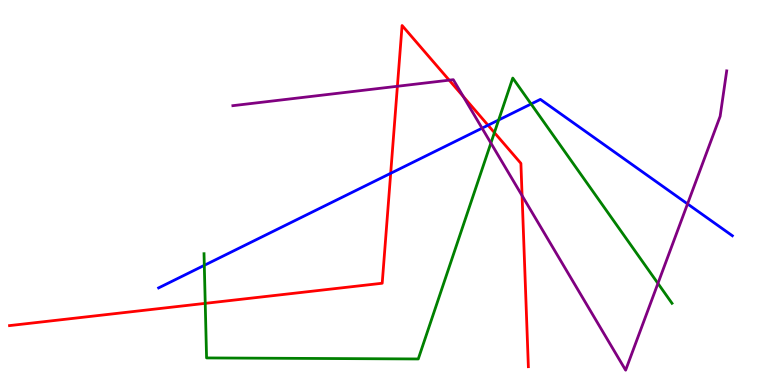[{'lines': ['blue', 'red'], 'intersections': [{'x': 5.04, 'y': 5.5}, {'x': 6.3, 'y': 6.75}]}, {'lines': ['green', 'red'], 'intersections': [{'x': 2.65, 'y': 2.12}, {'x': 6.38, 'y': 6.56}]}, {'lines': ['purple', 'red'], 'intersections': [{'x': 5.13, 'y': 7.76}, {'x': 5.8, 'y': 7.92}, {'x': 5.98, 'y': 7.49}, {'x': 6.74, 'y': 4.92}]}, {'lines': ['blue', 'green'], 'intersections': [{'x': 2.64, 'y': 3.11}, {'x': 6.43, 'y': 6.88}, {'x': 6.85, 'y': 7.3}]}, {'lines': ['blue', 'purple'], 'intersections': [{'x': 6.22, 'y': 6.67}, {'x': 8.87, 'y': 4.7}]}, {'lines': ['green', 'purple'], 'intersections': [{'x': 6.33, 'y': 6.28}, {'x': 8.49, 'y': 2.64}]}]